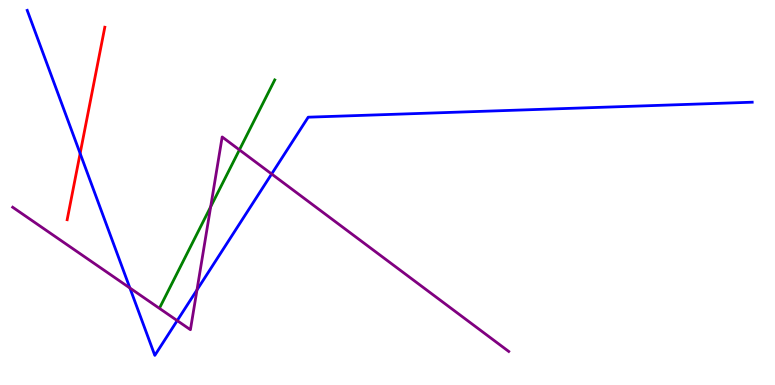[{'lines': ['blue', 'red'], 'intersections': [{'x': 1.03, 'y': 6.01}]}, {'lines': ['green', 'red'], 'intersections': []}, {'lines': ['purple', 'red'], 'intersections': []}, {'lines': ['blue', 'green'], 'intersections': []}, {'lines': ['blue', 'purple'], 'intersections': [{'x': 1.68, 'y': 2.52}, {'x': 2.29, 'y': 1.67}, {'x': 2.54, 'y': 2.47}, {'x': 3.5, 'y': 5.48}]}, {'lines': ['green', 'purple'], 'intersections': [{'x': 2.72, 'y': 4.63}, {'x': 3.09, 'y': 6.11}]}]